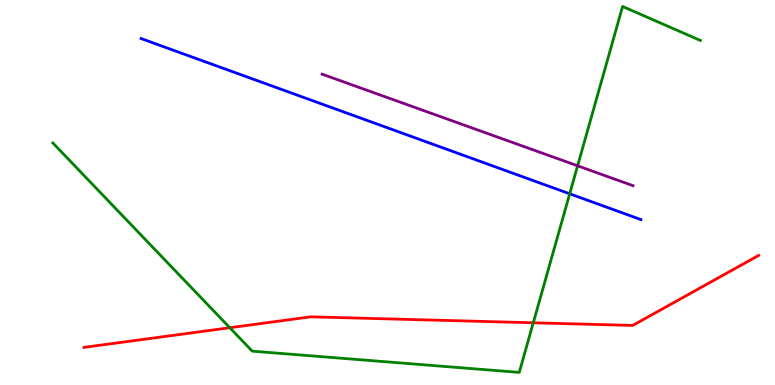[{'lines': ['blue', 'red'], 'intersections': []}, {'lines': ['green', 'red'], 'intersections': [{'x': 2.97, 'y': 1.49}, {'x': 6.88, 'y': 1.62}]}, {'lines': ['purple', 'red'], 'intersections': []}, {'lines': ['blue', 'green'], 'intersections': [{'x': 7.35, 'y': 4.97}]}, {'lines': ['blue', 'purple'], 'intersections': []}, {'lines': ['green', 'purple'], 'intersections': [{'x': 7.45, 'y': 5.69}]}]